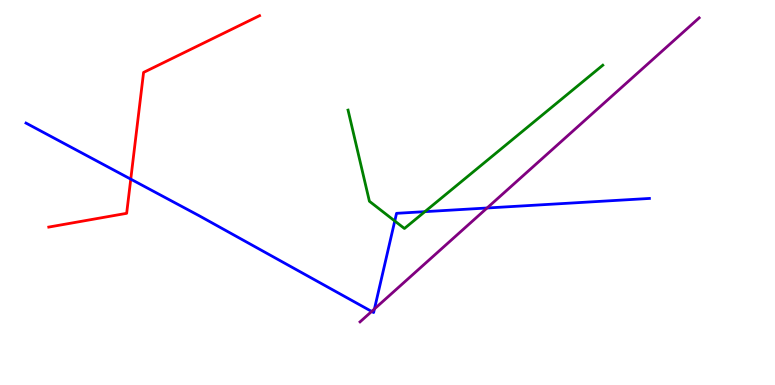[{'lines': ['blue', 'red'], 'intersections': [{'x': 1.69, 'y': 5.35}]}, {'lines': ['green', 'red'], 'intersections': []}, {'lines': ['purple', 'red'], 'intersections': []}, {'lines': ['blue', 'green'], 'intersections': [{'x': 5.09, 'y': 4.26}, {'x': 5.48, 'y': 4.5}]}, {'lines': ['blue', 'purple'], 'intersections': [{'x': 4.8, 'y': 1.91}, {'x': 4.83, 'y': 1.98}, {'x': 6.28, 'y': 4.6}]}, {'lines': ['green', 'purple'], 'intersections': []}]